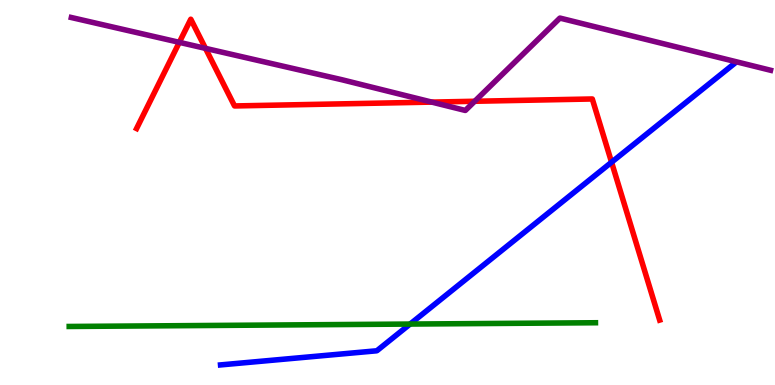[{'lines': ['blue', 'red'], 'intersections': [{'x': 7.89, 'y': 5.79}]}, {'lines': ['green', 'red'], 'intersections': []}, {'lines': ['purple', 'red'], 'intersections': [{'x': 2.31, 'y': 8.9}, {'x': 2.65, 'y': 8.74}, {'x': 5.57, 'y': 7.35}, {'x': 6.13, 'y': 7.37}]}, {'lines': ['blue', 'green'], 'intersections': [{'x': 5.29, 'y': 1.58}]}, {'lines': ['blue', 'purple'], 'intersections': []}, {'lines': ['green', 'purple'], 'intersections': []}]